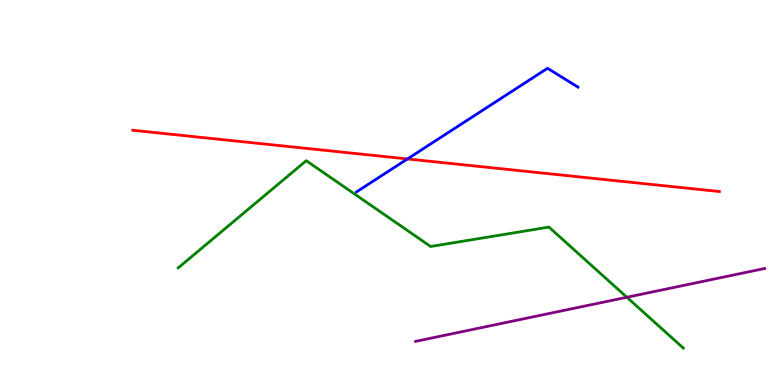[{'lines': ['blue', 'red'], 'intersections': [{'x': 5.26, 'y': 5.87}]}, {'lines': ['green', 'red'], 'intersections': []}, {'lines': ['purple', 'red'], 'intersections': []}, {'lines': ['blue', 'green'], 'intersections': []}, {'lines': ['blue', 'purple'], 'intersections': []}, {'lines': ['green', 'purple'], 'intersections': [{'x': 8.09, 'y': 2.28}]}]